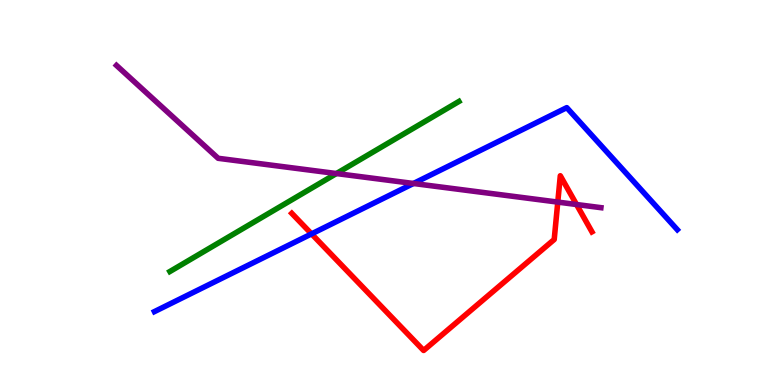[{'lines': ['blue', 'red'], 'intersections': [{'x': 4.02, 'y': 3.92}]}, {'lines': ['green', 'red'], 'intersections': []}, {'lines': ['purple', 'red'], 'intersections': [{'x': 7.2, 'y': 4.75}, {'x': 7.44, 'y': 4.69}]}, {'lines': ['blue', 'green'], 'intersections': []}, {'lines': ['blue', 'purple'], 'intersections': [{'x': 5.33, 'y': 5.23}]}, {'lines': ['green', 'purple'], 'intersections': [{'x': 4.34, 'y': 5.49}]}]